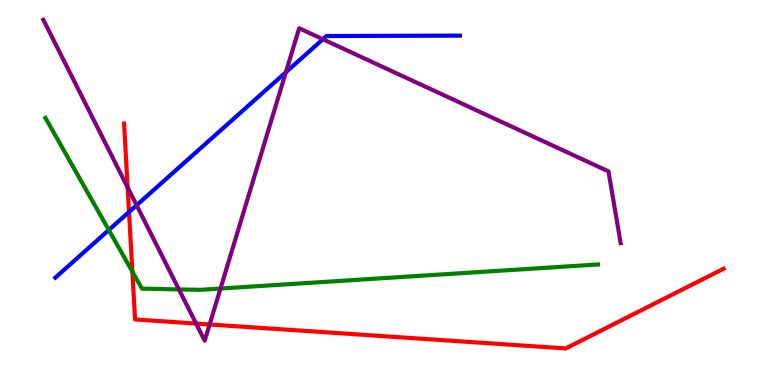[{'lines': ['blue', 'red'], 'intersections': [{'x': 1.66, 'y': 4.49}]}, {'lines': ['green', 'red'], 'intersections': [{'x': 1.71, 'y': 2.94}]}, {'lines': ['purple', 'red'], 'intersections': [{'x': 1.65, 'y': 5.13}, {'x': 2.53, 'y': 1.6}, {'x': 2.7, 'y': 1.57}]}, {'lines': ['blue', 'green'], 'intersections': [{'x': 1.4, 'y': 4.03}]}, {'lines': ['blue', 'purple'], 'intersections': [{'x': 1.76, 'y': 4.67}, {'x': 3.69, 'y': 8.12}, {'x': 4.17, 'y': 8.98}]}, {'lines': ['green', 'purple'], 'intersections': [{'x': 2.31, 'y': 2.48}, {'x': 2.85, 'y': 2.51}]}]